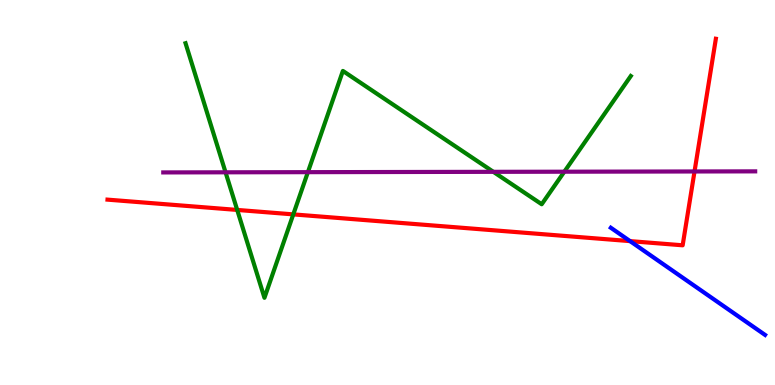[{'lines': ['blue', 'red'], 'intersections': [{'x': 8.13, 'y': 3.74}]}, {'lines': ['green', 'red'], 'intersections': [{'x': 3.06, 'y': 4.55}, {'x': 3.78, 'y': 4.43}]}, {'lines': ['purple', 'red'], 'intersections': [{'x': 8.96, 'y': 5.55}]}, {'lines': ['blue', 'green'], 'intersections': []}, {'lines': ['blue', 'purple'], 'intersections': []}, {'lines': ['green', 'purple'], 'intersections': [{'x': 2.91, 'y': 5.52}, {'x': 3.97, 'y': 5.53}, {'x': 6.37, 'y': 5.54}, {'x': 7.28, 'y': 5.54}]}]